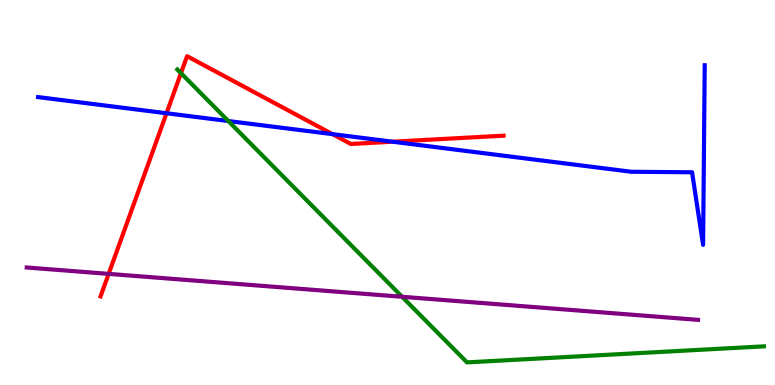[{'lines': ['blue', 'red'], 'intersections': [{'x': 2.15, 'y': 7.06}, {'x': 4.29, 'y': 6.52}, {'x': 5.07, 'y': 6.32}]}, {'lines': ['green', 'red'], 'intersections': [{'x': 2.34, 'y': 8.1}]}, {'lines': ['purple', 'red'], 'intersections': [{'x': 1.4, 'y': 2.89}]}, {'lines': ['blue', 'green'], 'intersections': [{'x': 2.95, 'y': 6.86}]}, {'lines': ['blue', 'purple'], 'intersections': []}, {'lines': ['green', 'purple'], 'intersections': [{'x': 5.19, 'y': 2.29}]}]